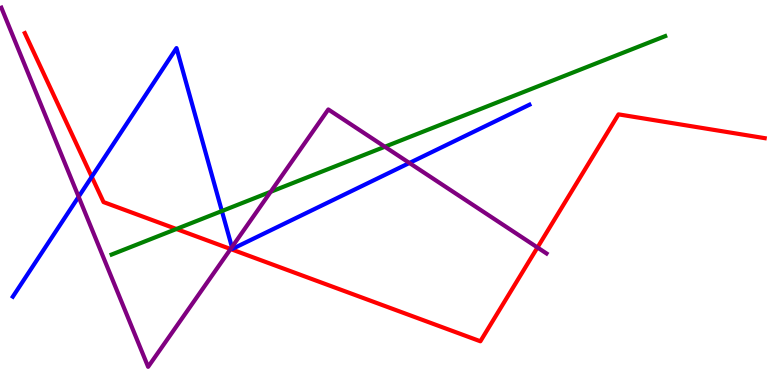[{'lines': ['blue', 'red'], 'intersections': [{'x': 1.18, 'y': 5.41}]}, {'lines': ['green', 'red'], 'intersections': [{'x': 2.28, 'y': 4.05}]}, {'lines': ['purple', 'red'], 'intersections': [{'x': 2.98, 'y': 3.53}, {'x': 6.94, 'y': 3.57}]}, {'lines': ['blue', 'green'], 'intersections': [{'x': 2.86, 'y': 4.52}]}, {'lines': ['blue', 'purple'], 'intersections': [{'x': 1.01, 'y': 4.89}, {'x': 2.99, 'y': 3.58}, {'x': 5.28, 'y': 5.77}]}, {'lines': ['green', 'purple'], 'intersections': [{'x': 3.49, 'y': 5.02}, {'x': 4.97, 'y': 6.19}]}]